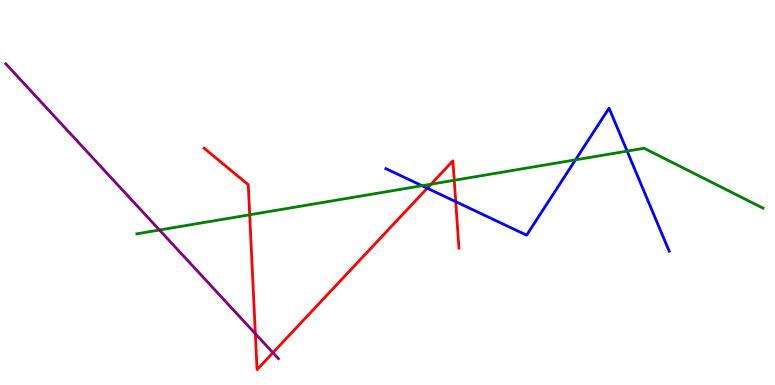[{'lines': ['blue', 'red'], 'intersections': [{'x': 5.51, 'y': 5.11}, {'x': 5.88, 'y': 4.76}]}, {'lines': ['green', 'red'], 'intersections': [{'x': 3.22, 'y': 4.42}, {'x': 5.56, 'y': 5.22}, {'x': 5.86, 'y': 5.32}]}, {'lines': ['purple', 'red'], 'intersections': [{'x': 3.29, 'y': 1.33}, {'x': 3.52, 'y': 0.839}]}, {'lines': ['blue', 'green'], 'intersections': [{'x': 5.45, 'y': 5.18}, {'x': 7.43, 'y': 5.85}, {'x': 8.09, 'y': 6.07}]}, {'lines': ['blue', 'purple'], 'intersections': []}, {'lines': ['green', 'purple'], 'intersections': [{'x': 2.06, 'y': 4.03}]}]